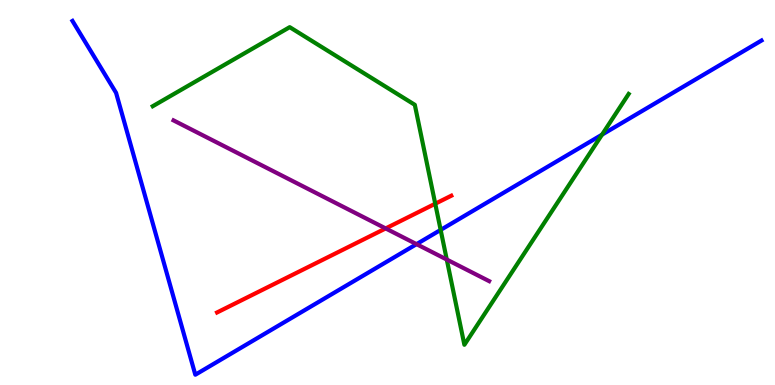[{'lines': ['blue', 'red'], 'intersections': []}, {'lines': ['green', 'red'], 'intersections': [{'x': 5.62, 'y': 4.71}]}, {'lines': ['purple', 'red'], 'intersections': [{'x': 4.98, 'y': 4.07}]}, {'lines': ['blue', 'green'], 'intersections': [{'x': 5.69, 'y': 4.03}, {'x': 7.77, 'y': 6.5}]}, {'lines': ['blue', 'purple'], 'intersections': [{'x': 5.37, 'y': 3.66}]}, {'lines': ['green', 'purple'], 'intersections': [{'x': 5.76, 'y': 3.26}]}]